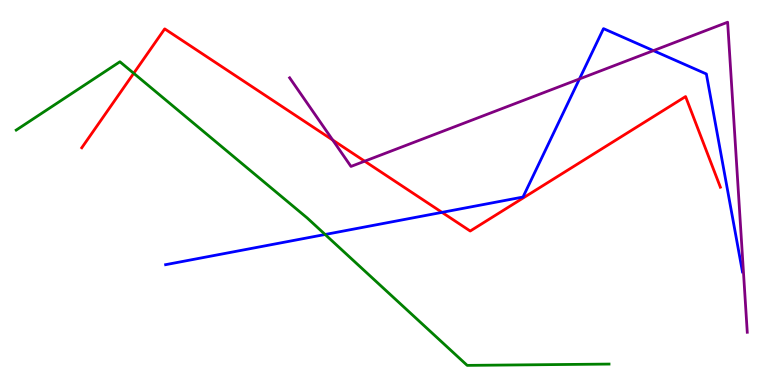[{'lines': ['blue', 'red'], 'intersections': [{'x': 5.7, 'y': 4.48}]}, {'lines': ['green', 'red'], 'intersections': [{'x': 1.73, 'y': 8.1}]}, {'lines': ['purple', 'red'], 'intersections': [{'x': 4.29, 'y': 6.36}, {'x': 4.71, 'y': 5.81}]}, {'lines': ['blue', 'green'], 'intersections': [{'x': 4.2, 'y': 3.91}]}, {'lines': ['blue', 'purple'], 'intersections': [{'x': 7.48, 'y': 7.95}, {'x': 8.43, 'y': 8.68}]}, {'lines': ['green', 'purple'], 'intersections': []}]